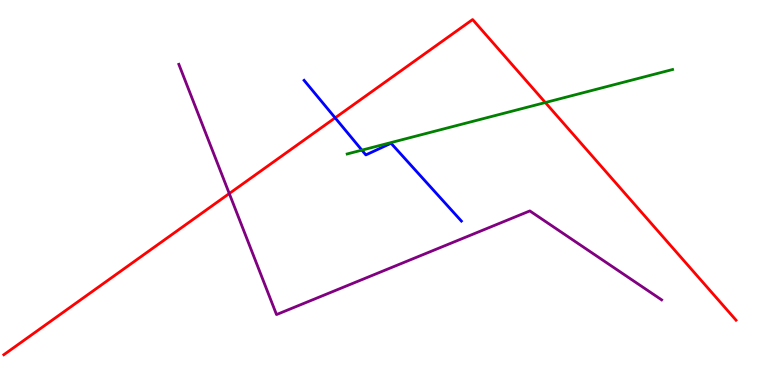[{'lines': ['blue', 'red'], 'intersections': [{'x': 4.32, 'y': 6.94}]}, {'lines': ['green', 'red'], 'intersections': [{'x': 7.04, 'y': 7.34}]}, {'lines': ['purple', 'red'], 'intersections': [{'x': 2.96, 'y': 4.97}]}, {'lines': ['blue', 'green'], 'intersections': [{'x': 4.67, 'y': 6.1}]}, {'lines': ['blue', 'purple'], 'intersections': []}, {'lines': ['green', 'purple'], 'intersections': []}]